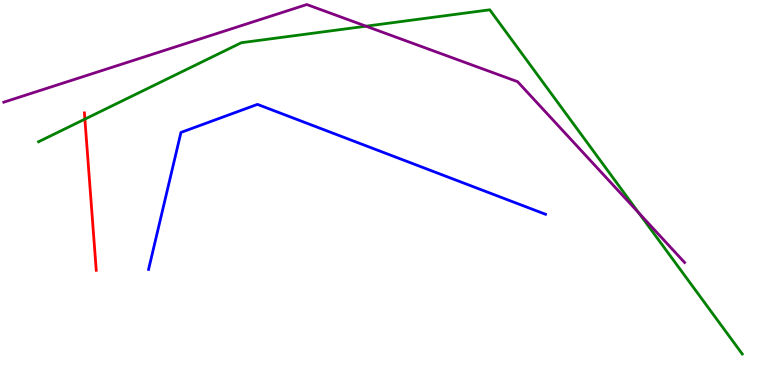[{'lines': ['blue', 'red'], 'intersections': []}, {'lines': ['green', 'red'], 'intersections': [{'x': 1.1, 'y': 6.91}]}, {'lines': ['purple', 'red'], 'intersections': []}, {'lines': ['blue', 'green'], 'intersections': []}, {'lines': ['blue', 'purple'], 'intersections': []}, {'lines': ['green', 'purple'], 'intersections': [{'x': 4.72, 'y': 9.32}, {'x': 8.24, 'y': 4.47}]}]